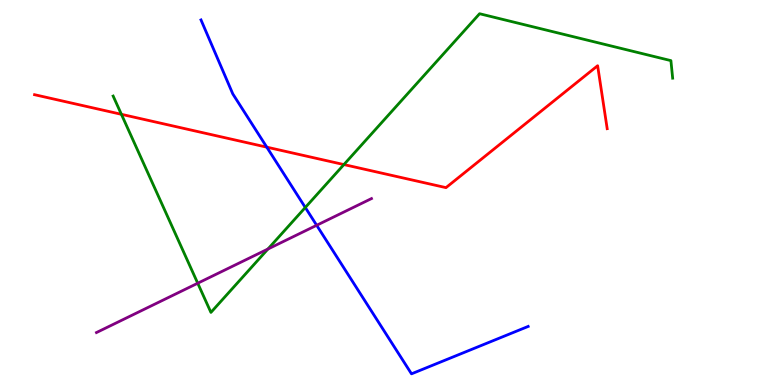[{'lines': ['blue', 'red'], 'intersections': [{'x': 3.44, 'y': 6.18}]}, {'lines': ['green', 'red'], 'intersections': [{'x': 1.57, 'y': 7.03}, {'x': 4.44, 'y': 5.73}]}, {'lines': ['purple', 'red'], 'intersections': []}, {'lines': ['blue', 'green'], 'intersections': [{'x': 3.94, 'y': 4.61}]}, {'lines': ['blue', 'purple'], 'intersections': [{'x': 4.09, 'y': 4.15}]}, {'lines': ['green', 'purple'], 'intersections': [{'x': 2.55, 'y': 2.64}, {'x': 3.46, 'y': 3.53}]}]